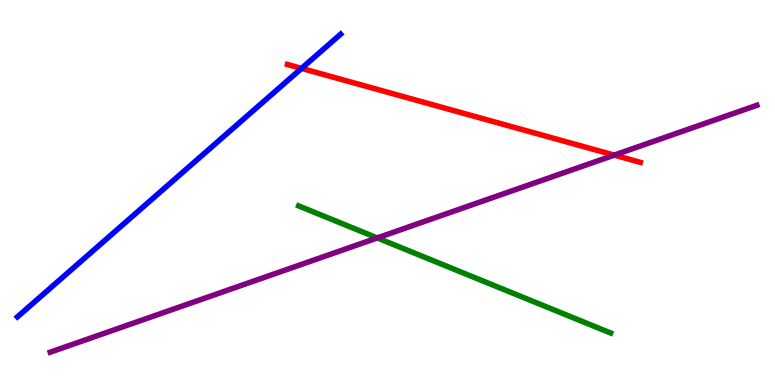[{'lines': ['blue', 'red'], 'intersections': [{'x': 3.89, 'y': 8.22}]}, {'lines': ['green', 'red'], 'intersections': []}, {'lines': ['purple', 'red'], 'intersections': [{'x': 7.93, 'y': 5.97}]}, {'lines': ['blue', 'green'], 'intersections': []}, {'lines': ['blue', 'purple'], 'intersections': []}, {'lines': ['green', 'purple'], 'intersections': [{'x': 4.87, 'y': 3.82}]}]